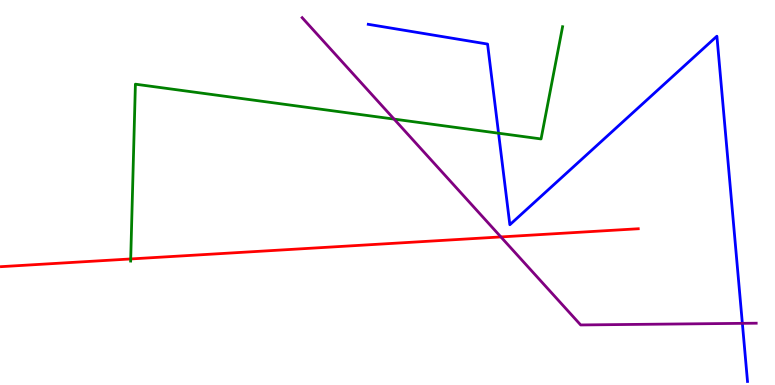[{'lines': ['blue', 'red'], 'intersections': []}, {'lines': ['green', 'red'], 'intersections': [{'x': 1.69, 'y': 3.27}]}, {'lines': ['purple', 'red'], 'intersections': [{'x': 6.46, 'y': 3.85}]}, {'lines': ['blue', 'green'], 'intersections': [{'x': 6.43, 'y': 6.54}]}, {'lines': ['blue', 'purple'], 'intersections': [{'x': 9.58, 'y': 1.6}]}, {'lines': ['green', 'purple'], 'intersections': [{'x': 5.08, 'y': 6.91}]}]